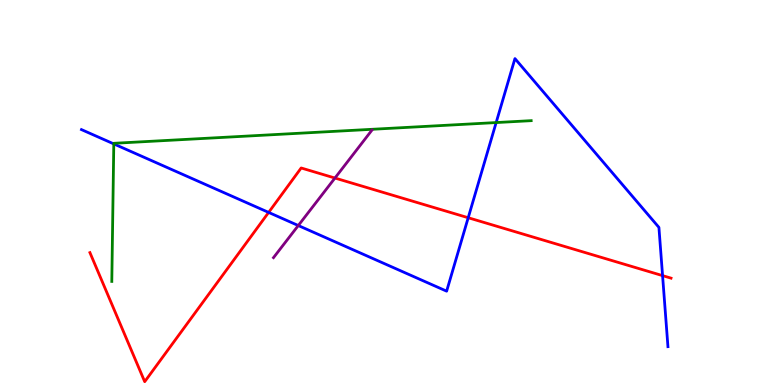[{'lines': ['blue', 'red'], 'intersections': [{'x': 3.47, 'y': 4.48}, {'x': 6.04, 'y': 4.34}, {'x': 8.55, 'y': 2.84}]}, {'lines': ['green', 'red'], 'intersections': []}, {'lines': ['purple', 'red'], 'intersections': [{'x': 4.32, 'y': 5.38}]}, {'lines': ['blue', 'green'], 'intersections': [{'x': 1.47, 'y': 6.26}, {'x': 6.4, 'y': 6.82}]}, {'lines': ['blue', 'purple'], 'intersections': [{'x': 3.85, 'y': 4.14}]}, {'lines': ['green', 'purple'], 'intersections': []}]